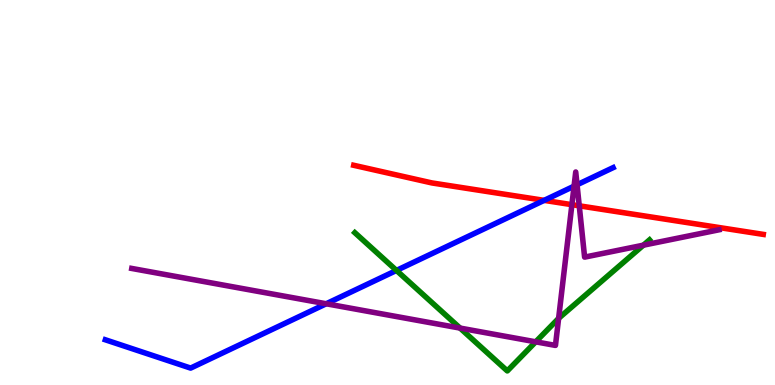[{'lines': ['blue', 'red'], 'intersections': [{'x': 7.02, 'y': 4.8}]}, {'lines': ['green', 'red'], 'intersections': []}, {'lines': ['purple', 'red'], 'intersections': [{'x': 7.38, 'y': 4.68}, {'x': 7.47, 'y': 4.65}]}, {'lines': ['blue', 'green'], 'intersections': [{'x': 5.12, 'y': 2.98}]}, {'lines': ['blue', 'purple'], 'intersections': [{'x': 4.21, 'y': 2.11}, {'x': 7.41, 'y': 5.16}, {'x': 7.45, 'y': 5.2}]}, {'lines': ['green', 'purple'], 'intersections': [{'x': 5.94, 'y': 1.48}, {'x': 6.91, 'y': 1.12}, {'x': 7.21, 'y': 1.73}, {'x': 8.3, 'y': 3.63}]}]